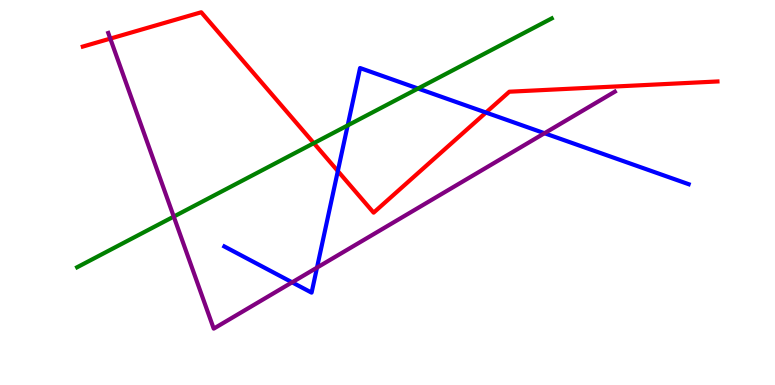[{'lines': ['blue', 'red'], 'intersections': [{'x': 4.36, 'y': 5.56}, {'x': 6.27, 'y': 7.08}]}, {'lines': ['green', 'red'], 'intersections': [{'x': 4.05, 'y': 6.28}]}, {'lines': ['purple', 'red'], 'intersections': [{'x': 1.42, 'y': 9.0}]}, {'lines': ['blue', 'green'], 'intersections': [{'x': 4.49, 'y': 6.74}, {'x': 5.39, 'y': 7.7}]}, {'lines': ['blue', 'purple'], 'intersections': [{'x': 3.77, 'y': 2.67}, {'x': 4.09, 'y': 3.05}, {'x': 7.03, 'y': 6.54}]}, {'lines': ['green', 'purple'], 'intersections': [{'x': 2.24, 'y': 4.37}]}]